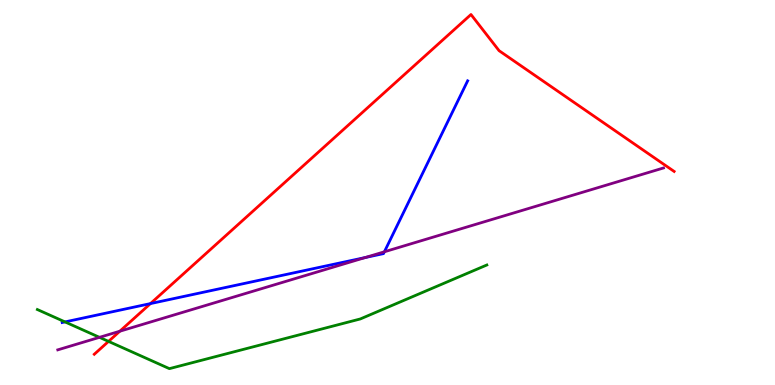[{'lines': ['blue', 'red'], 'intersections': [{'x': 1.94, 'y': 2.11}]}, {'lines': ['green', 'red'], 'intersections': [{'x': 1.4, 'y': 1.13}]}, {'lines': ['purple', 'red'], 'intersections': [{'x': 1.55, 'y': 1.4}]}, {'lines': ['blue', 'green'], 'intersections': [{'x': 0.839, 'y': 1.64}]}, {'lines': ['blue', 'purple'], 'intersections': [{'x': 4.71, 'y': 3.31}, {'x': 4.96, 'y': 3.46}]}, {'lines': ['green', 'purple'], 'intersections': [{'x': 1.28, 'y': 1.24}]}]